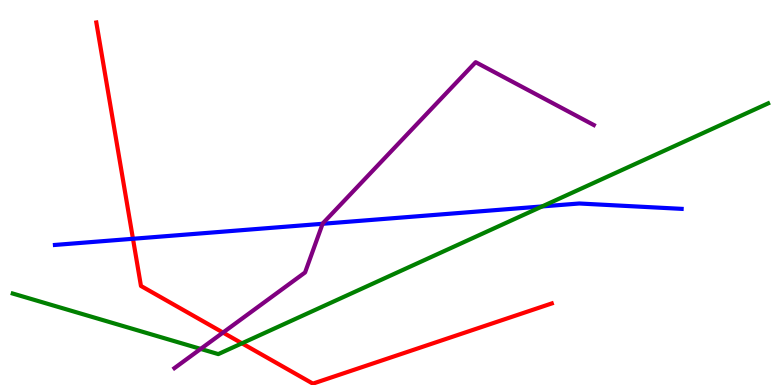[{'lines': ['blue', 'red'], 'intersections': [{'x': 1.72, 'y': 3.8}]}, {'lines': ['green', 'red'], 'intersections': [{'x': 3.12, 'y': 1.08}]}, {'lines': ['purple', 'red'], 'intersections': [{'x': 2.88, 'y': 1.36}]}, {'lines': ['blue', 'green'], 'intersections': [{'x': 7.0, 'y': 4.64}]}, {'lines': ['blue', 'purple'], 'intersections': [{'x': 4.16, 'y': 4.19}]}, {'lines': ['green', 'purple'], 'intersections': [{'x': 2.59, 'y': 0.937}]}]